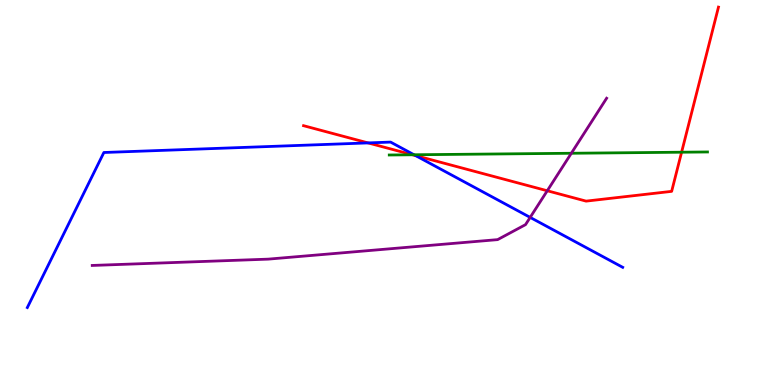[{'lines': ['blue', 'red'], 'intersections': [{'x': 4.75, 'y': 6.29}, {'x': 5.36, 'y': 5.96}]}, {'lines': ['green', 'red'], 'intersections': [{'x': 5.32, 'y': 5.98}, {'x': 8.79, 'y': 6.05}]}, {'lines': ['purple', 'red'], 'intersections': [{'x': 7.06, 'y': 5.05}]}, {'lines': ['blue', 'green'], 'intersections': [{'x': 5.34, 'y': 5.98}]}, {'lines': ['blue', 'purple'], 'intersections': [{'x': 6.84, 'y': 4.35}]}, {'lines': ['green', 'purple'], 'intersections': [{'x': 7.37, 'y': 6.02}]}]